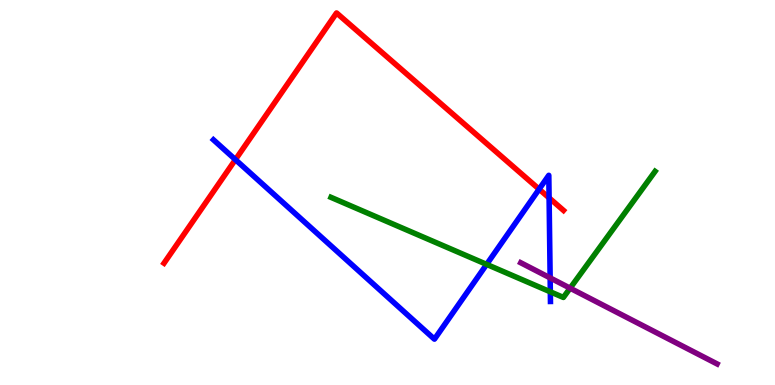[{'lines': ['blue', 'red'], 'intersections': [{'x': 3.04, 'y': 5.85}, {'x': 6.96, 'y': 5.09}, {'x': 7.09, 'y': 4.86}]}, {'lines': ['green', 'red'], 'intersections': []}, {'lines': ['purple', 'red'], 'intersections': []}, {'lines': ['blue', 'green'], 'intersections': [{'x': 6.28, 'y': 3.13}, {'x': 7.1, 'y': 2.42}]}, {'lines': ['blue', 'purple'], 'intersections': [{'x': 7.1, 'y': 2.78}]}, {'lines': ['green', 'purple'], 'intersections': [{'x': 7.36, 'y': 2.51}]}]